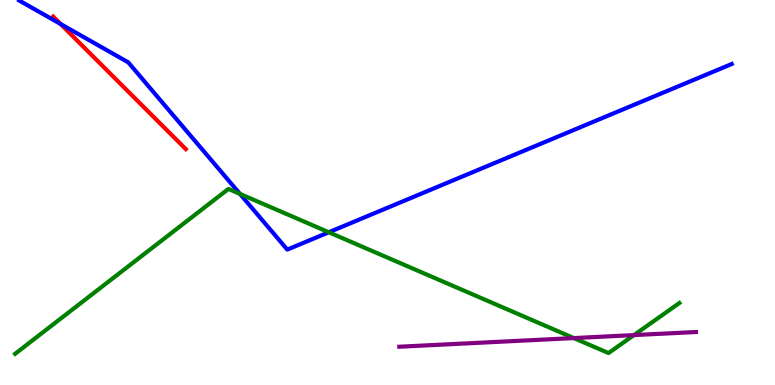[{'lines': ['blue', 'red'], 'intersections': [{'x': 0.782, 'y': 9.38}]}, {'lines': ['green', 'red'], 'intersections': []}, {'lines': ['purple', 'red'], 'intersections': []}, {'lines': ['blue', 'green'], 'intersections': [{'x': 3.1, 'y': 4.96}, {'x': 4.24, 'y': 3.97}]}, {'lines': ['blue', 'purple'], 'intersections': []}, {'lines': ['green', 'purple'], 'intersections': [{'x': 7.4, 'y': 1.22}, {'x': 8.18, 'y': 1.3}]}]